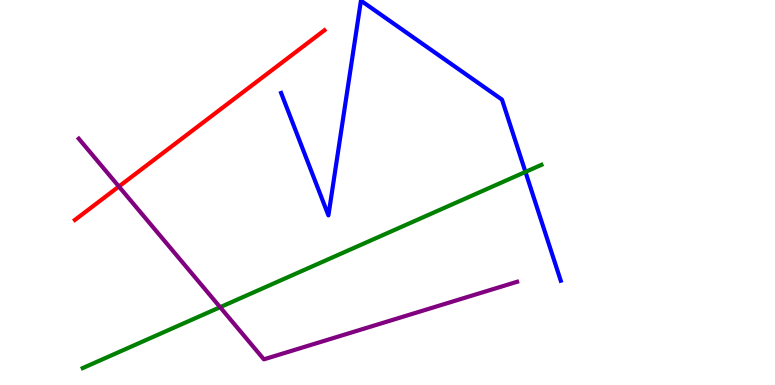[{'lines': ['blue', 'red'], 'intersections': []}, {'lines': ['green', 'red'], 'intersections': []}, {'lines': ['purple', 'red'], 'intersections': [{'x': 1.53, 'y': 5.16}]}, {'lines': ['blue', 'green'], 'intersections': [{'x': 6.78, 'y': 5.53}]}, {'lines': ['blue', 'purple'], 'intersections': []}, {'lines': ['green', 'purple'], 'intersections': [{'x': 2.84, 'y': 2.02}]}]